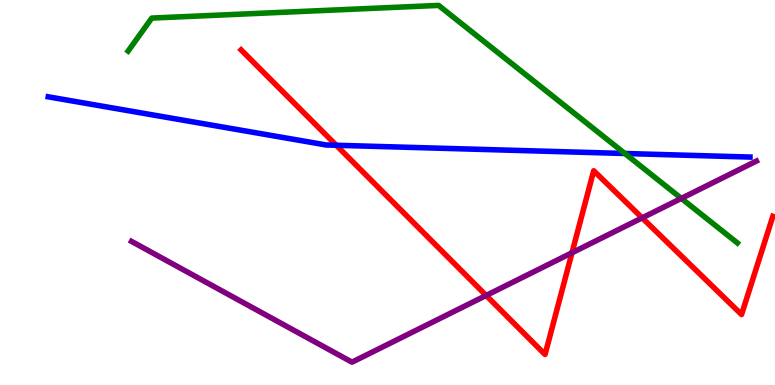[{'lines': ['blue', 'red'], 'intersections': [{'x': 4.34, 'y': 6.23}]}, {'lines': ['green', 'red'], 'intersections': []}, {'lines': ['purple', 'red'], 'intersections': [{'x': 6.27, 'y': 2.33}, {'x': 7.38, 'y': 3.43}, {'x': 8.29, 'y': 4.34}]}, {'lines': ['blue', 'green'], 'intersections': [{'x': 8.06, 'y': 6.01}]}, {'lines': ['blue', 'purple'], 'intersections': []}, {'lines': ['green', 'purple'], 'intersections': [{'x': 8.79, 'y': 4.85}]}]